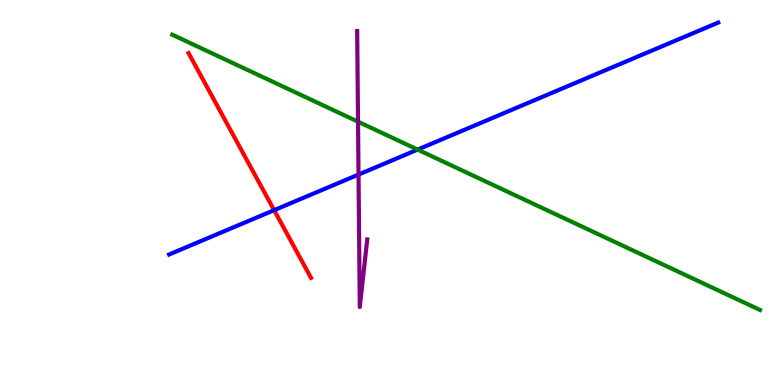[{'lines': ['blue', 'red'], 'intersections': [{'x': 3.54, 'y': 4.54}]}, {'lines': ['green', 'red'], 'intersections': []}, {'lines': ['purple', 'red'], 'intersections': []}, {'lines': ['blue', 'green'], 'intersections': [{'x': 5.39, 'y': 6.11}]}, {'lines': ['blue', 'purple'], 'intersections': [{'x': 4.63, 'y': 5.47}]}, {'lines': ['green', 'purple'], 'intersections': [{'x': 4.62, 'y': 6.84}]}]